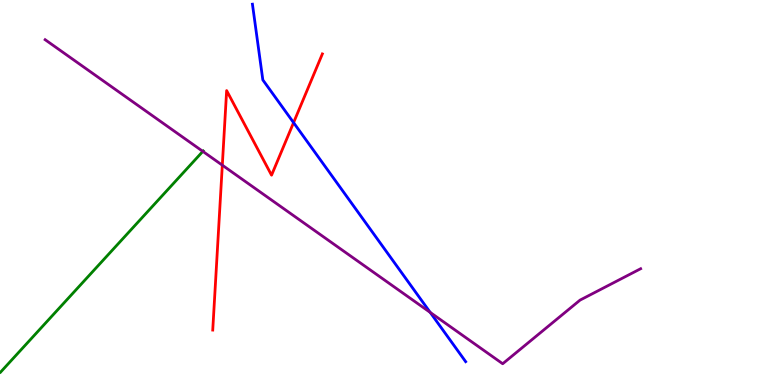[{'lines': ['blue', 'red'], 'intersections': [{'x': 3.79, 'y': 6.81}]}, {'lines': ['green', 'red'], 'intersections': []}, {'lines': ['purple', 'red'], 'intersections': [{'x': 2.87, 'y': 5.71}]}, {'lines': ['blue', 'green'], 'intersections': []}, {'lines': ['blue', 'purple'], 'intersections': [{'x': 5.55, 'y': 1.89}]}, {'lines': ['green', 'purple'], 'intersections': [{'x': 2.62, 'y': 6.07}]}]